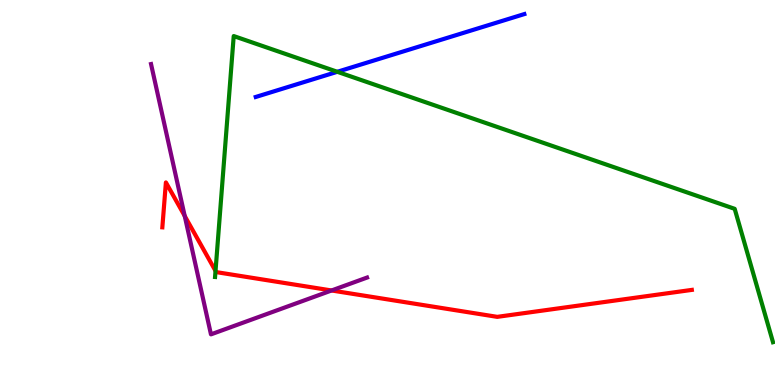[{'lines': ['blue', 'red'], 'intersections': []}, {'lines': ['green', 'red'], 'intersections': [{'x': 2.78, 'y': 2.96}]}, {'lines': ['purple', 'red'], 'intersections': [{'x': 2.38, 'y': 4.39}, {'x': 4.28, 'y': 2.46}]}, {'lines': ['blue', 'green'], 'intersections': [{'x': 4.35, 'y': 8.14}]}, {'lines': ['blue', 'purple'], 'intersections': []}, {'lines': ['green', 'purple'], 'intersections': []}]